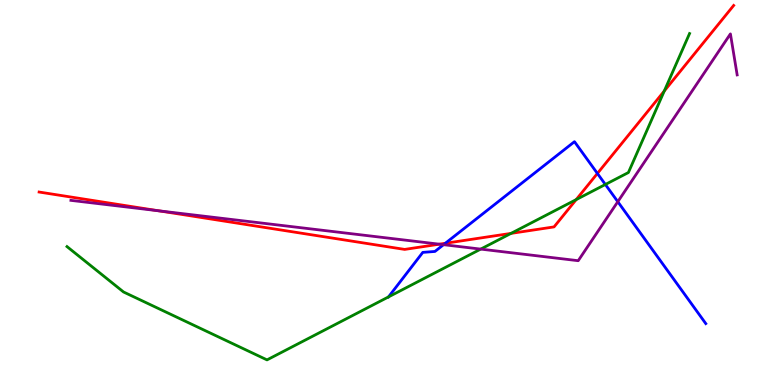[{'lines': ['blue', 'red'], 'intersections': [{'x': 5.75, 'y': 3.68}, {'x': 7.71, 'y': 5.49}]}, {'lines': ['green', 'red'], 'intersections': [{'x': 6.59, 'y': 3.94}, {'x': 7.43, 'y': 4.82}, {'x': 8.57, 'y': 7.64}]}, {'lines': ['purple', 'red'], 'intersections': [{'x': 2.05, 'y': 4.52}, {'x': 5.67, 'y': 3.66}]}, {'lines': ['blue', 'green'], 'intersections': [{'x': 5.01, 'y': 2.29}, {'x': 7.81, 'y': 5.21}]}, {'lines': ['blue', 'purple'], 'intersections': [{'x': 5.72, 'y': 3.64}, {'x': 7.97, 'y': 4.76}]}, {'lines': ['green', 'purple'], 'intersections': [{'x': 6.2, 'y': 3.53}]}]